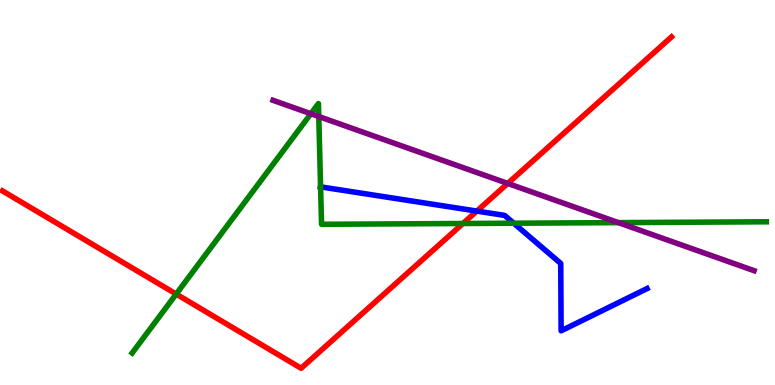[{'lines': ['blue', 'red'], 'intersections': [{'x': 6.15, 'y': 4.52}]}, {'lines': ['green', 'red'], 'intersections': [{'x': 2.27, 'y': 2.36}, {'x': 5.97, 'y': 4.19}]}, {'lines': ['purple', 'red'], 'intersections': [{'x': 6.55, 'y': 5.24}]}, {'lines': ['blue', 'green'], 'intersections': [{'x': 4.14, 'y': 5.15}, {'x': 6.63, 'y': 4.2}]}, {'lines': ['blue', 'purple'], 'intersections': []}, {'lines': ['green', 'purple'], 'intersections': [{'x': 4.01, 'y': 7.05}, {'x': 4.11, 'y': 6.97}, {'x': 7.98, 'y': 4.22}]}]